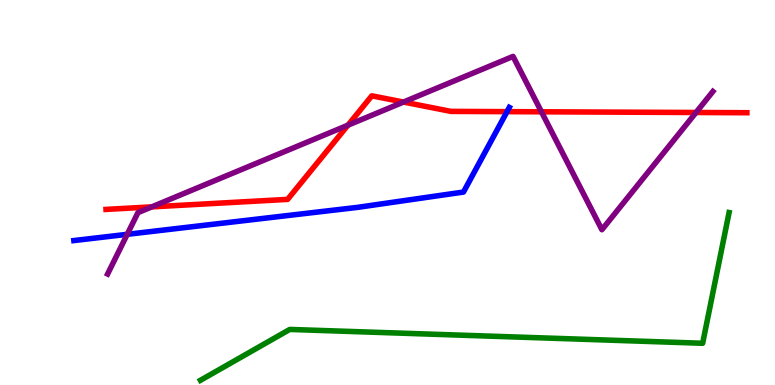[{'lines': ['blue', 'red'], 'intersections': [{'x': 6.54, 'y': 7.1}]}, {'lines': ['green', 'red'], 'intersections': []}, {'lines': ['purple', 'red'], 'intersections': [{'x': 1.96, 'y': 4.63}, {'x': 4.49, 'y': 6.75}, {'x': 5.21, 'y': 7.35}, {'x': 6.99, 'y': 7.1}, {'x': 8.98, 'y': 7.08}]}, {'lines': ['blue', 'green'], 'intersections': []}, {'lines': ['blue', 'purple'], 'intersections': [{'x': 1.64, 'y': 3.91}]}, {'lines': ['green', 'purple'], 'intersections': []}]